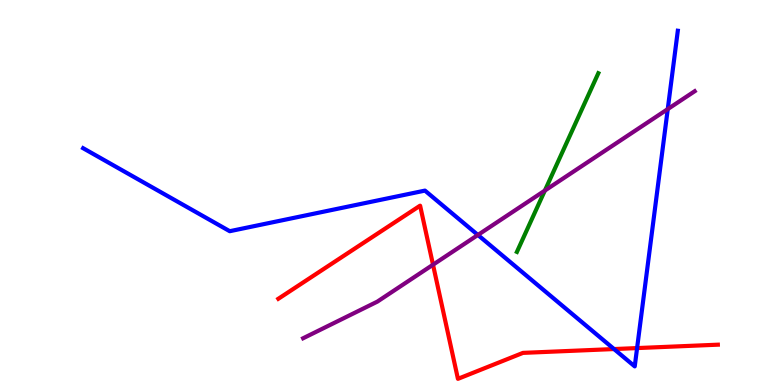[{'lines': ['blue', 'red'], 'intersections': [{'x': 7.92, 'y': 0.934}, {'x': 8.22, 'y': 0.959}]}, {'lines': ['green', 'red'], 'intersections': []}, {'lines': ['purple', 'red'], 'intersections': [{'x': 5.59, 'y': 3.12}]}, {'lines': ['blue', 'green'], 'intersections': []}, {'lines': ['blue', 'purple'], 'intersections': [{'x': 6.17, 'y': 3.9}, {'x': 8.62, 'y': 7.17}]}, {'lines': ['green', 'purple'], 'intersections': [{'x': 7.03, 'y': 5.05}]}]